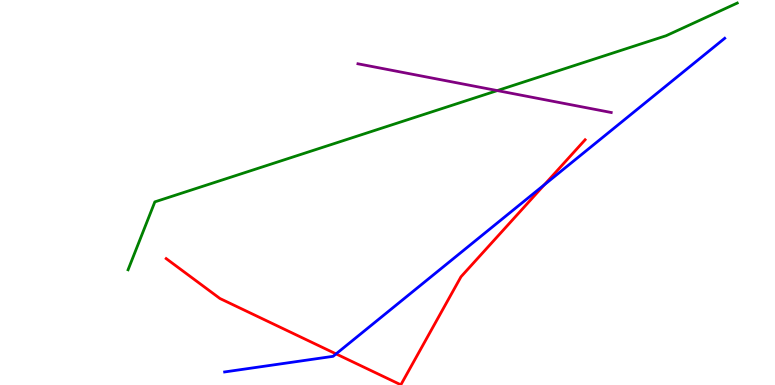[{'lines': ['blue', 'red'], 'intersections': [{'x': 4.34, 'y': 0.808}, {'x': 7.02, 'y': 5.2}]}, {'lines': ['green', 'red'], 'intersections': []}, {'lines': ['purple', 'red'], 'intersections': []}, {'lines': ['blue', 'green'], 'intersections': []}, {'lines': ['blue', 'purple'], 'intersections': []}, {'lines': ['green', 'purple'], 'intersections': [{'x': 6.42, 'y': 7.65}]}]